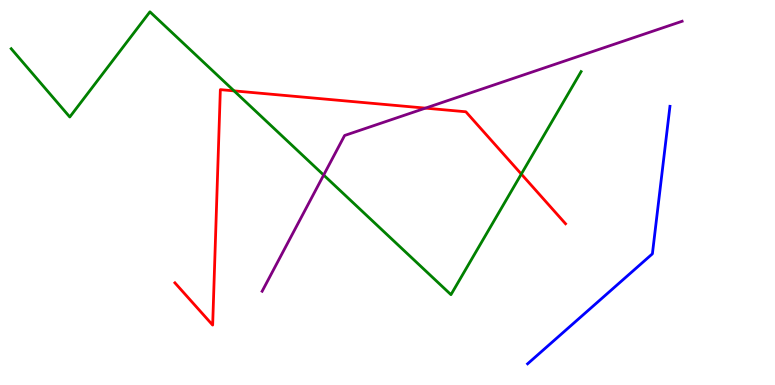[{'lines': ['blue', 'red'], 'intersections': []}, {'lines': ['green', 'red'], 'intersections': [{'x': 3.02, 'y': 7.64}, {'x': 6.73, 'y': 5.48}]}, {'lines': ['purple', 'red'], 'intersections': [{'x': 5.49, 'y': 7.19}]}, {'lines': ['blue', 'green'], 'intersections': []}, {'lines': ['blue', 'purple'], 'intersections': []}, {'lines': ['green', 'purple'], 'intersections': [{'x': 4.18, 'y': 5.45}]}]